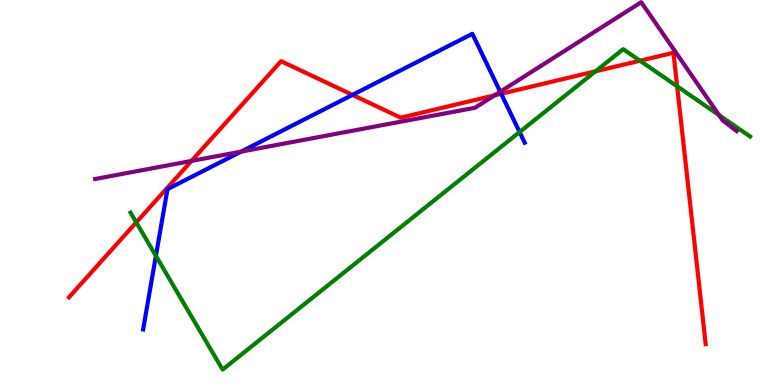[{'lines': ['blue', 'red'], 'intersections': [{'x': 4.55, 'y': 7.54}, {'x': 6.47, 'y': 7.56}]}, {'lines': ['green', 'red'], 'intersections': [{'x': 1.76, 'y': 4.22}, {'x': 7.68, 'y': 8.15}, {'x': 8.26, 'y': 8.42}, {'x': 8.74, 'y': 7.76}]}, {'lines': ['purple', 'red'], 'intersections': [{'x': 2.47, 'y': 5.82}, {'x': 6.38, 'y': 7.52}]}, {'lines': ['blue', 'green'], 'intersections': [{'x': 2.01, 'y': 3.35}, {'x': 6.7, 'y': 6.57}]}, {'lines': ['blue', 'purple'], 'intersections': [{'x': 3.11, 'y': 6.06}, {'x': 6.45, 'y': 7.62}]}, {'lines': ['green', 'purple'], 'intersections': [{'x': 9.28, 'y': 7.01}]}]